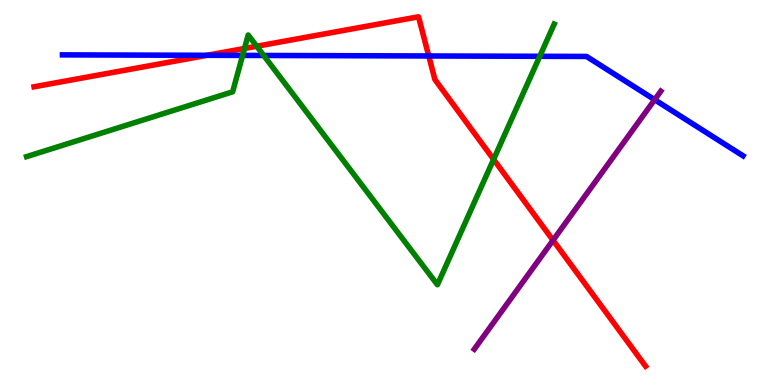[{'lines': ['blue', 'red'], 'intersections': [{'x': 2.67, 'y': 8.56}, {'x': 5.53, 'y': 8.55}]}, {'lines': ['green', 'red'], 'intersections': [{'x': 3.15, 'y': 8.74}, {'x': 3.31, 'y': 8.8}, {'x': 6.37, 'y': 5.86}]}, {'lines': ['purple', 'red'], 'intersections': [{'x': 7.14, 'y': 3.76}]}, {'lines': ['blue', 'green'], 'intersections': [{'x': 3.13, 'y': 8.56}, {'x': 3.4, 'y': 8.56}, {'x': 6.96, 'y': 8.54}]}, {'lines': ['blue', 'purple'], 'intersections': [{'x': 8.45, 'y': 7.41}]}, {'lines': ['green', 'purple'], 'intersections': []}]